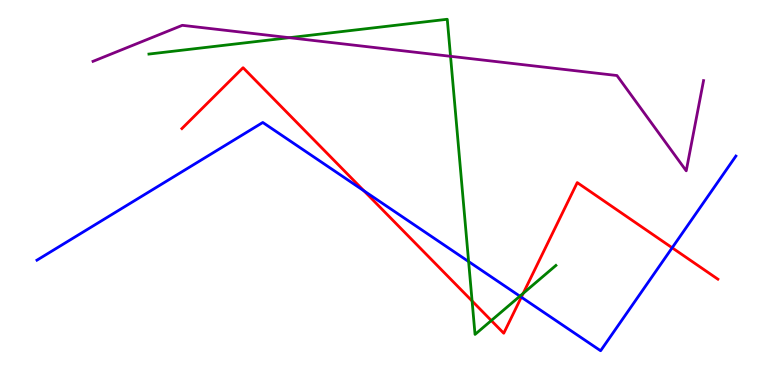[{'lines': ['blue', 'red'], 'intersections': [{'x': 4.7, 'y': 5.04}, {'x': 6.73, 'y': 2.28}, {'x': 8.67, 'y': 3.56}]}, {'lines': ['green', 'red'], 'intersections': [{'x': 6.09, 'y': 2.18}, {'x': 6.34, 'y': 1.67}, {'x': 6.75, 'y': 2.38}]}, {'lines': ['purple', 'red'], 'intersections': []}, {'lines': ['blue', 'green'], 'intersections': [{'x': 6.05, 'y': 3.21}, {'x': 6.71, 'y': 2.31}]}, {'lines': ['blue', 'purple'], 'intersections': []}, {'lines': ['green', 'purple'], 'intersections': [{'x': 3.73, 'y': 9.02}, {'x': 5.81, 'y': 8.54}]}]